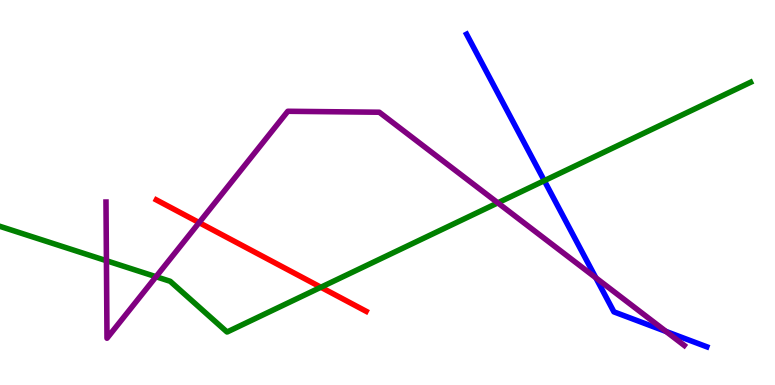[{'lines': ['blue', 'red'], 'intersections': []}, {'lines': ['green', 'red'], 'intersections': [{'x': 4.14, 'y': 2.54}]}, {'lines': ['purple', 'red'], 'intersections': [{'x': 2.57, 'y': 4.22}]}, {'lines': ['blue', 'green'], 'intersections': [{'x': 7.02, 'y': 5.31}]}, {'lines': ['blue', 'purple'], 'intersections': [{'x': 7.69, 'y': 2.78}, {'x': 8.59, 'y': 1.39}]}, {'lines': ['green', 'purple'], 'intersections': [{'x': 1.37, 'y': 3.23}, {'x': 2.01, 'y': 2.81}, {'x': 6.42, 'y': 4.73}]}]